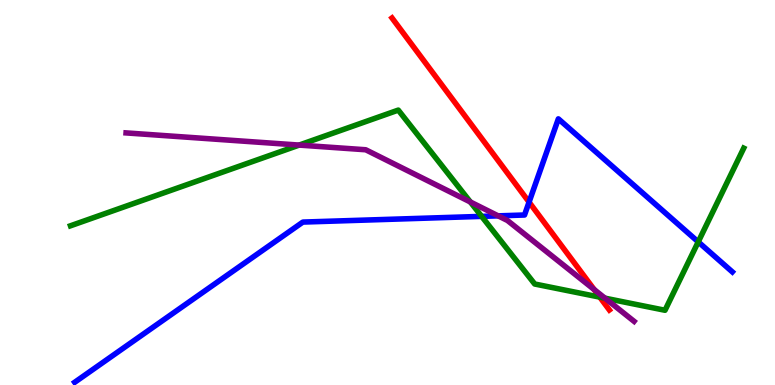[{'lines': ['blue', 'red'], 'intersections': [{'x': 6.83, 'y': 4.75}]}, {'lines': ['green', 'red'], 'intersections': [{'x': 7.74, 'y': 2.28}]}, {'lines': ['purple', 'red'], 'intersections': [{'x': 7.67, 'y': 2.48}]}, {'lines': ['blue', 'green'], 'intersections': [{'x': 6.21, 'y': 4.38}, {'x': 9.01, 'y': 3.72}]}, {'lines': ['blue', 'purple'], 'intersections': [{'x': 6.43, 'y': 4.39}]}, {'lines': ['green', 'purple'], 'intersections': [{'x': 3.86, 'y': 6.23}, {'x': 6.07, 'y': 4.75}, {'x': 7.81, 'y': 2.26}]}]